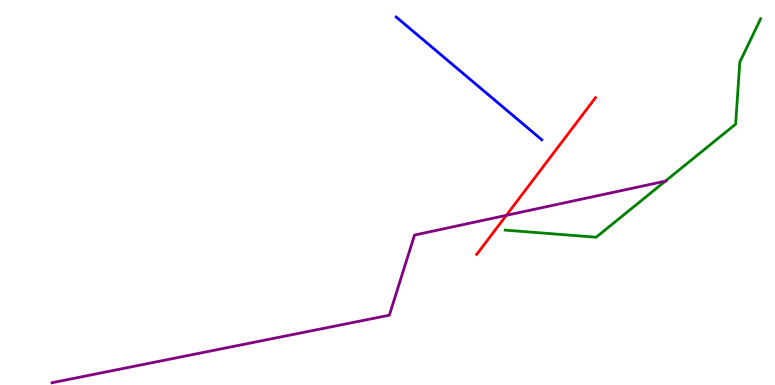[{'lines': ['blue', 'red'], 'intersections': []}, {'lines': ['green', 'red'], 'intersections': []}, {'lines': ['purple', 'red'], 'intersections': [{'x': 6.53, 'y': 4.41}]}, {'lines': ['blue', 'green'], 'intersections': []}, {'lines': ['blue', 'purple'], 'intersections': []}, {'lines': ['green', 'purple'], 'intersections': [{'x': 8.58, 'y': 5.29}]}]